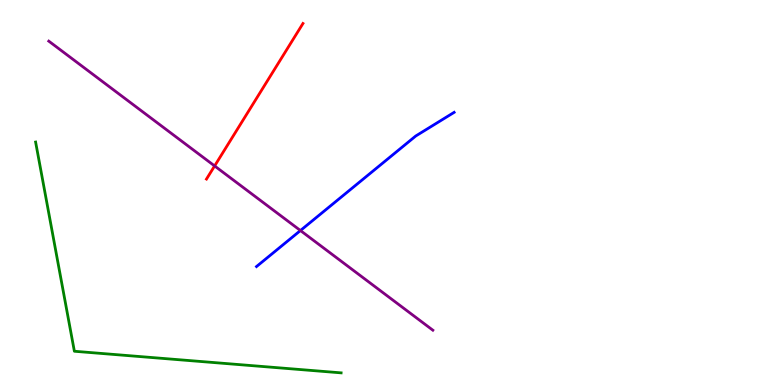[{'lines': ['blue', 'red'], 'intersections': []}, {'lines': ['green', 'red'], 'intersections': []}, {'lines': ['purple', 'red'], 'intersections': [{'x': 2.77, 'y': 5.69}]}, {'lines': ['blue', 'green'], 'intersections': []}, {'lines': ['blue', 'purple'], 'intersections': [{'x': 3.88, 'y': 4.01}]}, {'lines': ['green', 'purple'], 'intersections': []}]